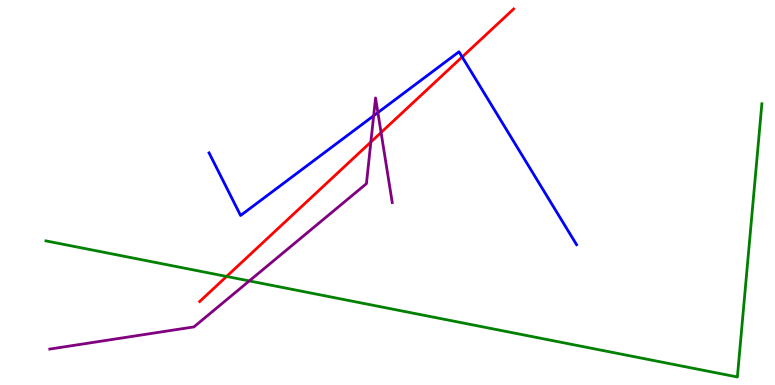[{'lines': ['blue', 'red'], 'intersections': [{'x': 5.96, 'y': 8.52}]}, {'lines': ['green', 'red'], 'intersections': [{'x': 2.92, 'y': 2.82}]}, {'lines': ['purple', 'red'], 'intersections': [{'x': 4.79, 'y': 6.31}, {'x': 4.92, 'y': 6.56}]}, {'lines': ['blue', 'green'], 'intersections': []}, {'lines': ['blue', 'purple'], 'intersections': [{'x': 4.82, 'y': 6.99}, {'x': 4.88, 'y': 7.08}]}, {'lines': ['green', 'purple'], 'intersections': [{'x': 3.22, 'y': 2.7}]}]